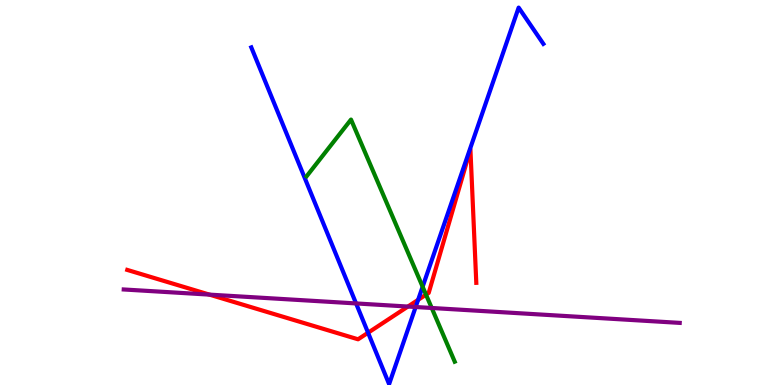[{'lines': ['blue', 'red'], 'intersections': [{'x': 4.75, 'y': 1.36}, {'x': 5.4, 'y': 2.21}]}, {'lines': ['green', 'red'], 'intersections': [{'x': 5.5, 'y': 2.35}]}, {'lines': ['purple', 'red'], 'intersections': [{'x': 2.7, 'y': 2.35}, {'x': 5.26, 'y': 2.04}]}, {'lines': ['blue', 'green'], 'intersections': [{'x': 5.45, 'y': 2.55}]}, {'lines': ['blue', 'purple'], 'intersections': [{'x': 4.59, 'y': 2.12}, {'x': 5.36, 'y': 2.03}]}, {'lines': ['green', 'purple'], 'intersections': [{'x': 5.57, 'y': 2.0}]}]